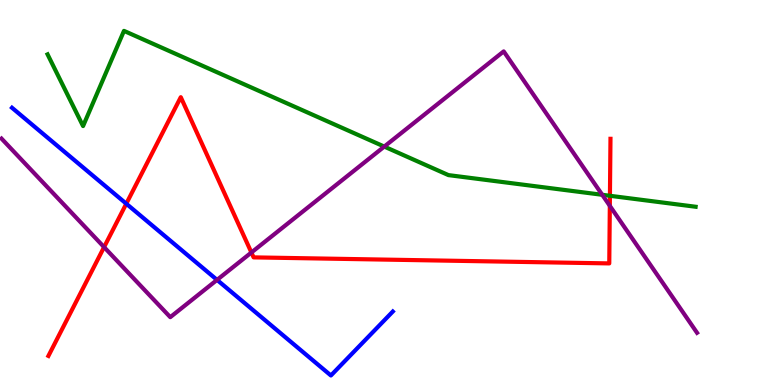[{'lines': ['blue', 'red'], 'intersections': [{'x': 1.63, 'y': 4.71}]}, {'lines': ['green', 'red'], 'intersections': [{'x': 7.87, 'y': 4.91}]}, {'lines': ['purple', 'red'], 'intersections': [{'x': 1.34, 'y': 3.58}, {'x': 3.24, 'y': 3.44}, {'x': 7.87, 'y': 4.65}]}, {'lines': ['blue', 'green'], 'intersections': []}, {'lines': ['blue', 'purple'], 'intersections': [{'x': 2.8, 'y': 2.73}]}, {'lines': ['green', 'purple'], 'intersections': [{'x': 4.96, 'y': 6.19}, {'x': 7.77, 'y': 4.94}]}]